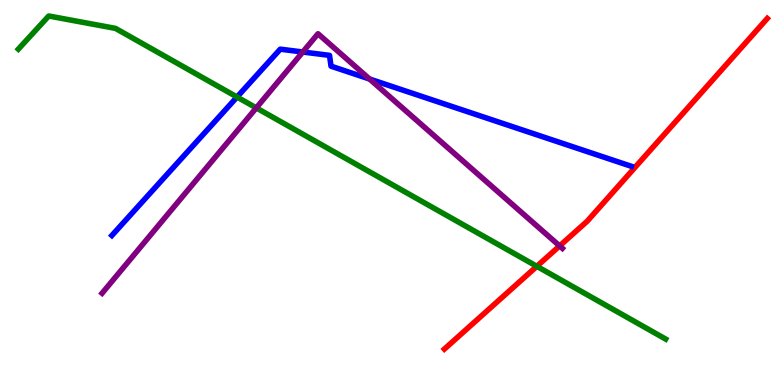[{'lines': ['blue', 'red'], 'intersections': []}, {'lines': ['green', 'red'], 'intersections': [{'x': 6.93, 'y': 3.08}]}, {'lines': ['purple', 'red'], 'intersections': [{'x': 7.22, 'y': 3.61}]}, {'lines': ['blue', 'green'], 'intersections': [{'x': 3.06, 'y': 7.48}]}, {'lines': ['blue', 'purple'], 'intersections': [{'x': 3.91, 'y': 8.65}, {'x': 4.77, 'y': 7.95}]}, {'lines': ['green', 'purple'], 'intersections': [{'x': 3.31, 'y': 7.2}]}]